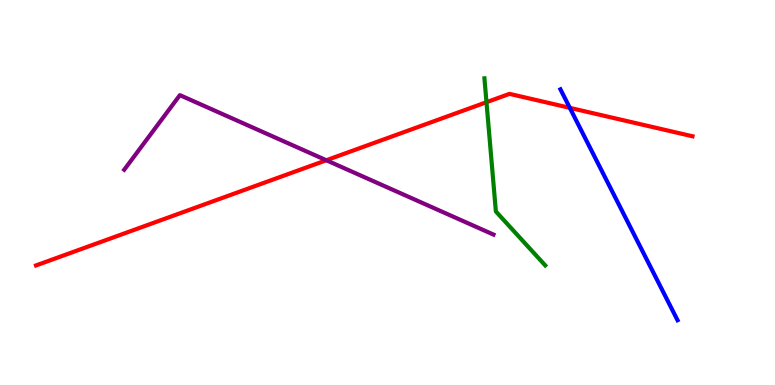[{'lines': ['blue', 'red'], 'intersections': [{'x': 7.35, 'y': 7.2}]}, {'lines': ['green', 'red'], 'intersections': [{'x': 6.28, 'y': 7.35}]}, {'lines': ['purple', 'red'], 'intersections': [{'x': 4.21, 'y': 5.84}]}, {'lines': ['blue', 'green'], 'intersections': []}, {'lines': ['blue', 'purple'], 'intersections': []}, {'lines': ['green', 'purple'], 'intersections': []}]